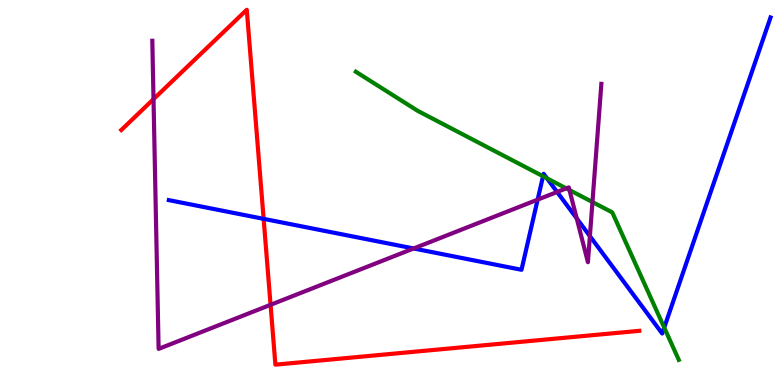[{'lines': ['blue', 'red'], 'intersections': [{'x': 3.4, 'y': 4.32}]}, {'lines': ['green', 'red'], 'intersections': []}, {'lines': ['purple', 'red'], 'intersections': [{'x': 1.98, 'y': 7.42}, {'x': 3.49, 'y': 2.08}]}, {'lines': ['blue', 'green'], 'intersections': [{'x': 7.01, 'y': 5.42}, {'x': 7.06, 'y': 5.37}, {'x': 8.57, 'y': 1.49}]}, {'lines': ['blue', 'purple'], 'intersections': [{'x': 5.34, 'y': 3.55}, {'x': 6.94, 'y': 4.81}, {'x': 7.19, 'y': 5.01}, {'x': 7.44, 'y': 4.33}, {'x': 7.61, 'y': 3.87}]}, {'lines': ['green', 'purple'], 'intersections': [{'x': 7.31, 'y': 5.11}, {'x': 7.35, 'y': 5.06}, {'x': 7.64, 'y': 4.75}]}]